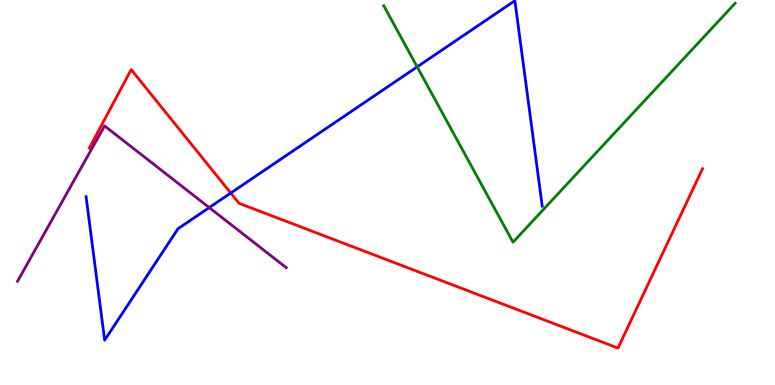[{'lines': ['blue', 'red'], 'intersections': [{'x': 2.98, 'y': 4.99}]}, {'lines': ['green', 'red'], 'intersections': []}, {'lines': ['purple', 'red'], 'intersections': []}, {'lines': ['blue', 'green'], 'intersections': [{'x': 5.38, 'y': 8.26}]}, {'lines': ['blue', 'purple'], 'intersections': [{'x': 2.7, 'y': 4.61}]}, {'lines': ['green', 'purple'], 'intersections': []}]